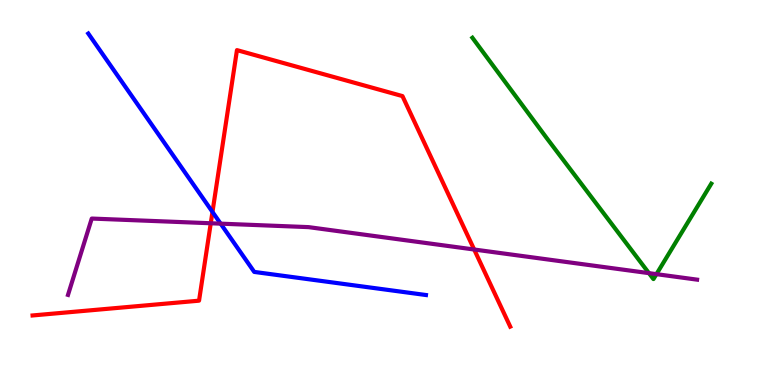[{'lines': ['blue', 'red'], 'intersections': [{'x': 2.74, 'y': 4.5}]}, {'lines': ['green', 'red'], 'intersections': []}, {'lines': ['purple', 'red'], 'intersections': [{'x': 2.72, 'y': 4.2}, {'x': 6.12, 'y': 3.52}]}, {'lines': ['blue', 'green'], 'intersections': []}, {'lines': ['blue', 'purple'], 'intersections': [{'x': 2.85, 'y': 4.19}]}, {'lines': ['green', 'purple'], 'intersections': [{'x': 8.37, 'y': 2.91}, {'x': 8.47, 'y': 2.88}]}]